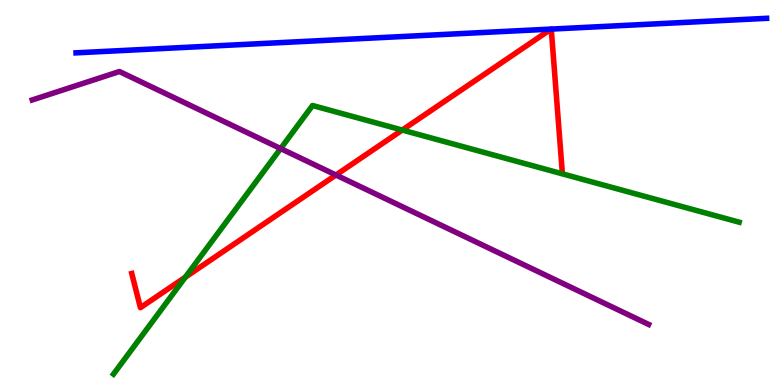[{'lines': ['blue', 'red'], 'intersections': [{'x': 7.11, 'y': 9.24}, {'x': 7.11, 'y': 9.24}]}, {'lines': ['green', 'red'], 'intersections': [{'x': 2.39, 'y': 2.8}, {'x': 5.19, 'y': 6.62}]}, {'lines': ['purple', 'red'], 'intersections': [{'x': 4.33, 'y': 5.45}]}, {'lines': ['blue', 'green'], 'intersections': []}, {'lines': ['blue', 'purple'], 'intersections': []}, {'lines': ['green', 'purple'], 'intersections': [{'x': 3.62, 'y': 6.14}]}]